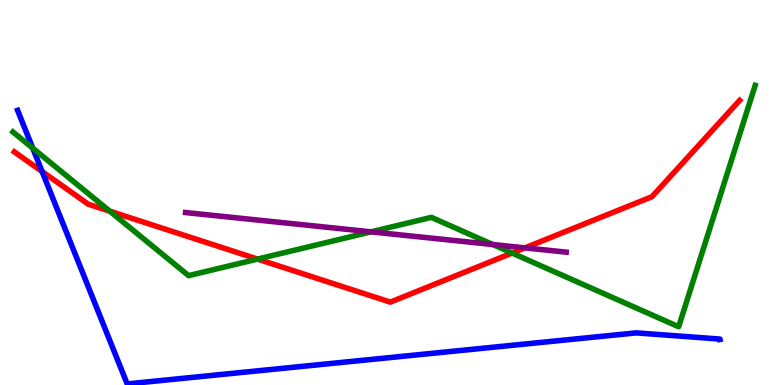[{'lines': ['blue', 'red'], 'intersections': [{'x': 0.543, 'y': 5.54}]}, {'lines': ['green', 'red'], 'intersections': [{'x': 1.42, 'y': 4.51}, {'x': 3.32, 'y': 3.27}, {'x': 6.61, 'y': 3.43}]}, {'lines': ['purple', 'red'], 'intersections': [{'x': 6.77, 'y': 3.56}]}, {'lines': ['blue', 'green'], 'intersections': [{'x': 0.423, 'y': 6.15}]}, {'lines': ['blue', 'purple'], 'intersections': []}, {'lines': ['green', 'purple'], 'intersections': [{'x': 4.79, 'y': 3.98}, {'x': 6.36, 'y': 3.65}]}]